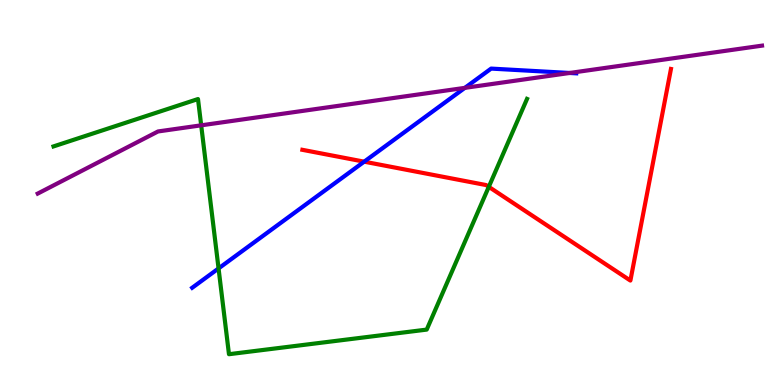[{'lines': ['blue', 'red'], 'intersections': [{'x': 4.7, 'y': 5.8}]}, {'lines': ['green', 'red'], 'intersections': [{'x': 6.31, 'y': 5.15}]}, {'lines': ['purple', 'red'], 'intersections': []}, {'lines': ['blue', 'green'], 'intersections': [{'x': 2.82, 'y': 3.03}]}, {'lines': ['blue', 'purple'], 'intersections': [{'x': 6.0, 'y': 7.72}, {'x': 7.35, 'y': 8.1}]}, {'lines': ['green', 'purple'], 'intersections': [{'x': 2.6, 'y': 6.74}]}]